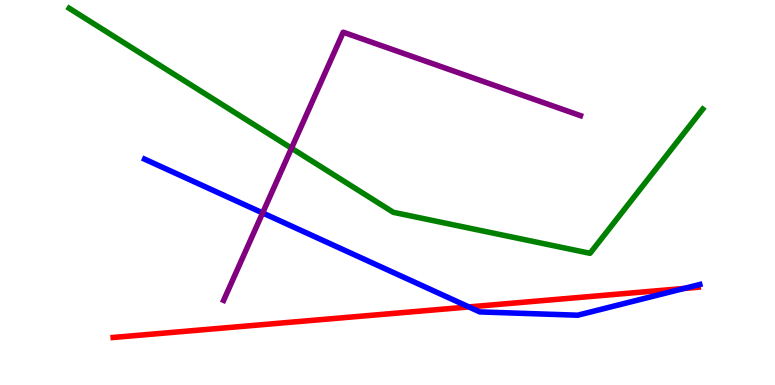[{'lines': ['blue', 'red'], 'intersections': [{'x': 6.05, 'y': 2.03}, {'x': 8.83, 'y': 2.51}]}, {'lines': ['green', 'red'], 'intersections': []}, {'lines': ['purple', 'red'], 'intersections': []}, {'lines': ['blue', 'green'], 'intersections': []}, {'lines': ['blue', 'purple'], 'intersections': [{'x': 3.39, 'y': 4.47}]}, {'lines': ['green', 'purple'], 'intersections': [{'x': 3.76, 'y': 6.15}]}]